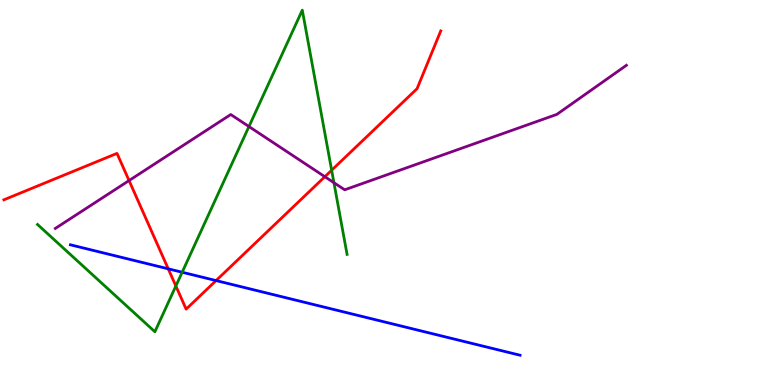[{'lines': ['blue', 'red'], 'intersections': [{'x': 2.17, 'y': 3.02}, {'x': 2.79, 'y': 2.71}]}, {'lines': ['green', 'red'], 'intersections': [{'x': 2.27, 'y': 2.57}, {'x': 4.28, 'y': 5.58}]}, {'lines': ['purple', 'red'], 'intersections': [{'x': 1.67, 'y': 5.31}, {'x': 4.19, 'y': 5.41}]}, {'lines': ['blue', 'green'], 'intersections': [{'x': 2.35, 'y': 2.93}]}, {'lines': ['blue', 'purple'], 'intersections': []}, {'lines': ['green', 'purple'], 'intersections': [{'x': 3.21, 'y': 6.71}, {'x': 4.31, 'y': 5.25}]}]